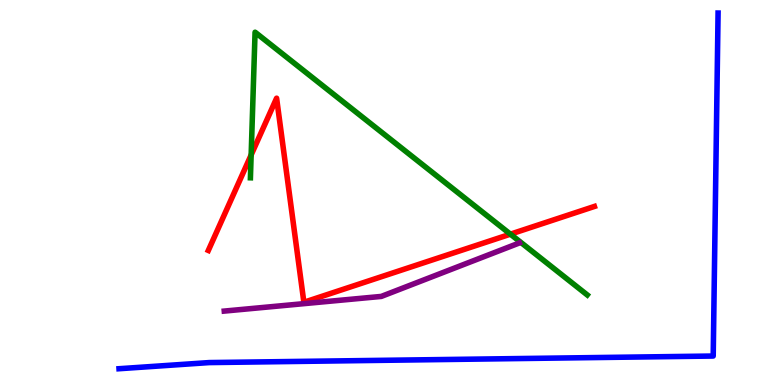[{'lines': ['blue', 'red'], 'intersections': []}, {'lines': ['green', 'red'], 'intersections': [{'x': 3.24, 'y': 5.98}, {'x': 6.59, 'y': 3.92}]}, {'lines': ['purple', 'red'], 'intersections': []}, {'lines': ['blue', 'green'], 'intersections': []}, {'lines': ['blue', 'purple'], 'intersections': []}, {'lines': ['green', 'purple'], 'intersections': []}]